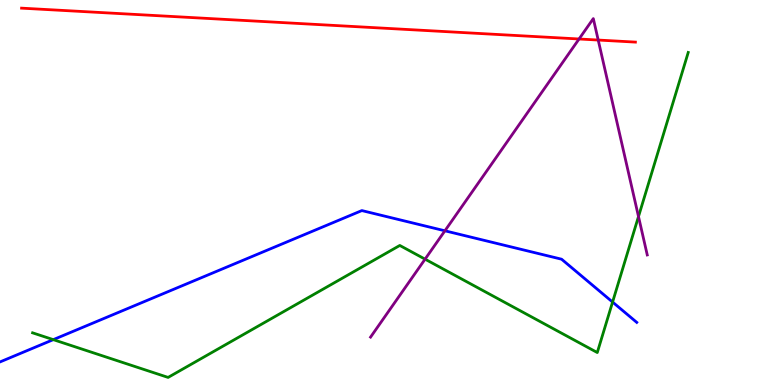[{'lines': ['blue', 'red'], 'intersections': []}, {'lines': ['green', 'red'], 'intersections': []}, {'lines': ['purple', 'red'], 'intersections': [{'x': 7.47, 'y': 8.99}, {'x': 7.72, 'y': 8.96}]}, {'lines': ['blue', 'green'], 'intersections': [{'x': 0.688, 'y': 1.18}, {'x': 7.9, 'y': 2.15}]}, {'lines': ['blue', 'purple'], 'intersections': [{'x': 5.74, 'y': 4.01}]}, {'lines': ['green', 'purple'], 'intersections': [{'x': 5.48, 'y': 3.27}, {'x': 8.24, 'y': 4.38}]}]